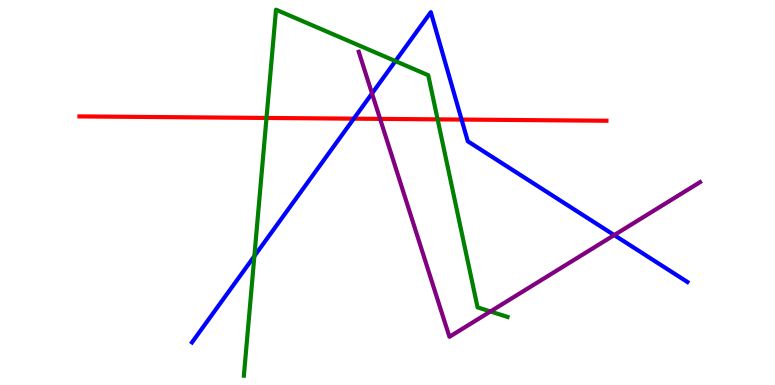[{'lines': ['blue', 'red'], 'intersections': [{'x': 4.57, 'y': 6.92}, {'x': 5.96, 'y': 6.89}]}, {'lines': ['green', 'red'], 'intersections': [{'x': 3.44, 'y': 6.94}, {'x': 5.65, 'y': 6.9}]}, {'lines': ['purple', 'red'], 'intersections': [{'x': 4.9, 'y': 6.91}]}, {'lines': ['blue', 'green'], 'intersections': [{'x': 3.28, 'y': 3.35}, {'x': 5.1, 'y': 8.41}]}, {'lines': ['blue', 'purple'], 'intersections': [{'x': 4.8, 'y': 7.57}, {'x': 7.93, 'y': 3.89}]}, {'lines': ['green', 'purple'], 'intersections': [{'x': 6.33, 'y': 1.91}]}]